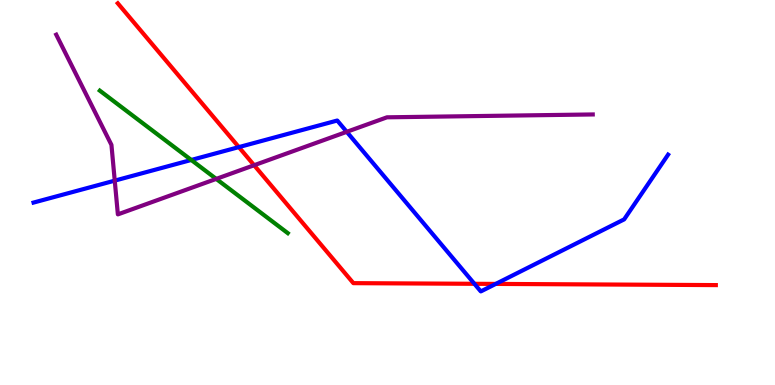[{'lines': ['blue', 'red'], 'intersections': [{'x': 3.08, 'y': 6.18}, {'x': 6.12, 'y': 2.63}, {'x': 6.4, 'y': 2.63}]}, {'lines': ['green', 'red'], 'intersections': []}, {'lines': ['purple', 'red'], 'intersections': [{'x': 3.28, 'y': 5.71}]}, {'lines': ['blue', 'green'], 'intersections': [{'x': 2.47, 'y': 5.85}]}, {'lines': ['blue', 'purple'], 'intersections': [{'x': 1.48, 'y': 5.31}, {'x': 4.47, 'y': 6.58}]}, {'lines': ['green', 'purple'], 'intersections': [{'x': 2.79, 'y': 5.35}]}]